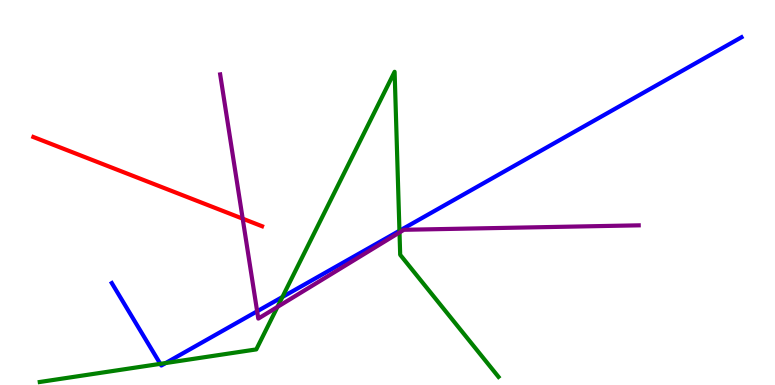[{'lines': ['blue', 'red'], 'intersections': []}, {'lines': ['green', 'red'], 'intersections': []}, {'lines': ['purple', 'red'], 'intersections': [{'x': 3.13, 'y': 4.32}]}, {'lines': ['blue', 'green'], 'intersections': [{'x': 2.07, 'y': 0.549}, {'x': 2.14, 'y': 0.57}, {'x': 3.64, 'y': 2.29}, {'x': 5.15, 'y': 4.01}]}, {'lines': ['blue', 'purple'], 'intersections': [{'x': 3.32, 'y': 1.91}]}, {'lines': ['green', 'purple'], 'intersections': [{'x': 3.58, 'y': 2.03}, {'x': 5.15, 'y': 3.96}]}]